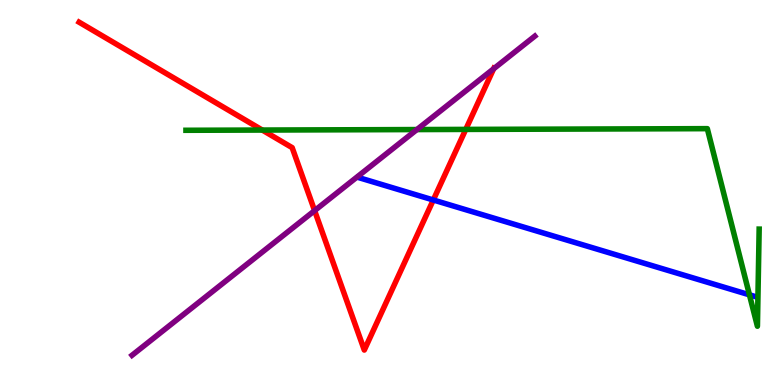[{'lines': ['blue', 'red'], 'intersections': [{'x': 5.59, 'y': 4.81}]}, {'lines': ['green', 'red'], 'intersections': [{'x': 3.38, 'y': 6.62}, {'x': 6.01, 'y': 6.64}]}, {'lines': ['purple', 'red'], 'intersections': [{'x': 4.06, 'y': 4.53}, {'x': 6.37, 'y': 8.21}]}, {'lines': ['blue', 'green'], 'intersections': [{'x': 9.67, 'y': 2.34}]}, {'lines': ['blue', 'purple'], 'intersections': []}, {'lines': ['green', 'purple'], 'intersections': [{'x': 5.38, 'y': 6.63}]}]